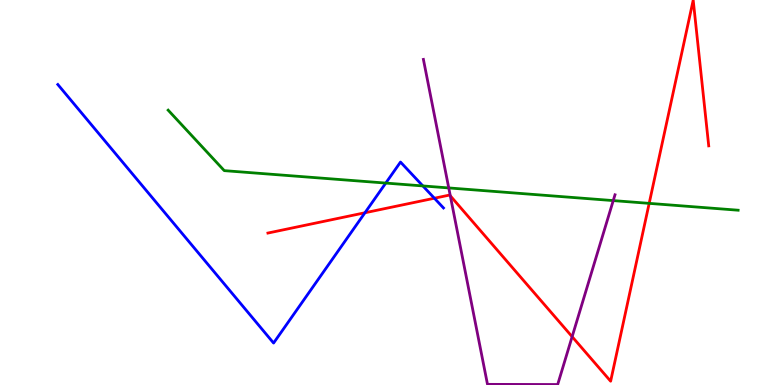[{'lines': ['blue', 'red'], 'intersections': [{'x': 4.71, 'y': 4.47}, {'x': 5.6, 'y': 4.85}]}, {'lines': ['green', 'red'], 'intersections': [{'x': 8.38, 'y': 4.72}]}, {'lines': ['purple', 'red'], 'intersections': [{'x': 5.81, 'y': 4.91}, {'x': 7.38, 'y': 1.25}]}, {'lines': ['blue', 'green'], 'intersections': [{'x': 4.98, 'y': 5.24}, {'x': 5.46, 'y': 5.17}]}, {'lines': ['blue', 'purple'], 'intersections': []}, {'lines': ['green', 'purple'], 'intersections': [{'x': 5.79, 'y': 5.12}, {'x': 7.91, 'y': 4.79}]}]